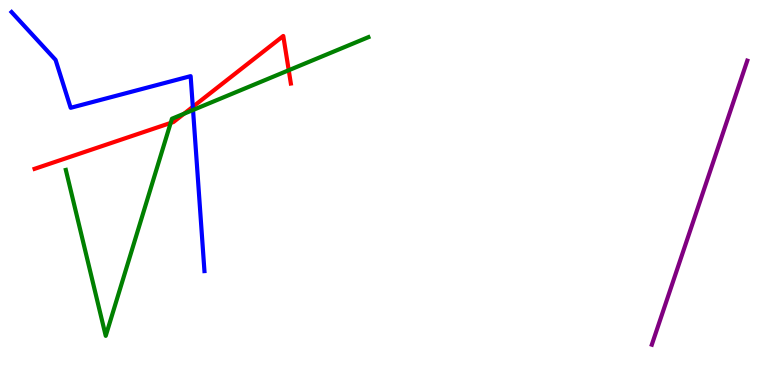[{'lines': ['blue', 'red'], 'intersections': [{'x': 2.49, 'y': 7.23}]}, {'lines': ['green', 'red'], 'intersections': [{'x': 2.2, 'y': 6.81}, {'x': 2.37, 'y': 7.05}, {'x': 3.73, 'y': 8.18}]}, {'lines': ['purple', 'red'], 'intersections': []}, {'lines': ['blue', 'green'], 'intersections': [{'x': 2.49, 'y': 7.14}]}, {'lines': ['blue', 'purple'], 'intersections': []}, {'lines': ['green', 'purple'], 'intersections': []}]